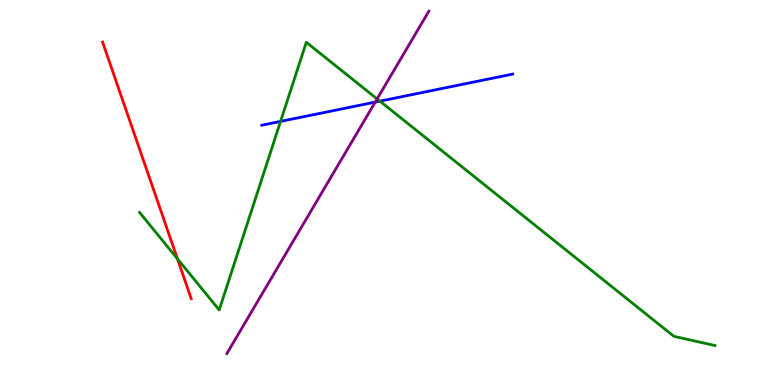[{'lines': ['blue', 'red'], 'intersections': []}, {'lines': ['green', 'red'], 'intersections': [{'x': 2.29, 'y': 3.28}]}, {'lines': ['purple', 'red'], 'intersections': []}, {'lines': ['blue', 'green'], 'intersections': [{'x': 3.62, 'y': 6.85}, {'x': 4.9, 'y': 7.37}]}, {'lines': ['blue', 'purple'], 'intersections': [{'x': 4.84, 'y': 7.35}]}, {'lines': ['green', 'purple'], 'intersections': [{'x': 4.87, 'y': 7.43}]}]